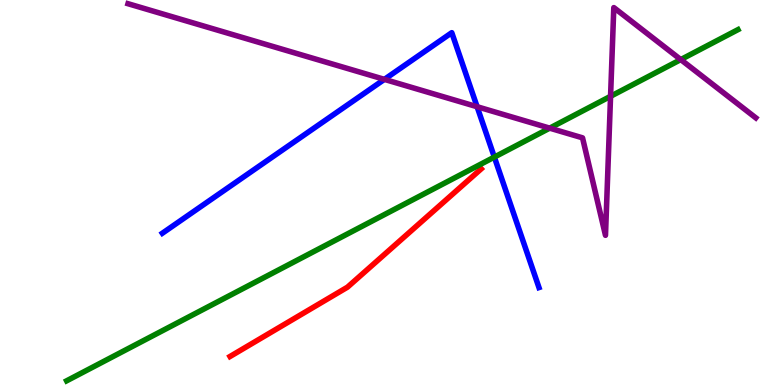[{'lines': ['blue', 'red'], 'intersections': []}, {'lines': ['green', 'red'], 'intersections': []}, {'lines': ['purple', 'red'], 'intersections': []}, {'lines': ['blue', 'green'], 'intersections': [{'x': 6.38, 'y': 5.92}]}, {'lines': ['blue', 'purple'], 'intersections': [{'x': 4.96, 'y': 7.94}, {'x': 6.16, 'y': 7.23}]}, {'lines': ['green', 'purple'], 'intersections': [{'x': 7.09, 'y': 6.67}, {'x': 7.88, 'y': 7.5}, {'x': 8.78, 'y': 8.45}]}]